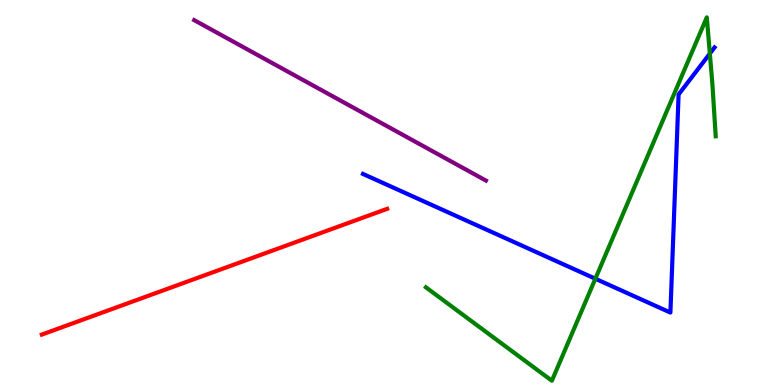[{'lines': ['blue', 'red'], 'intersections': []}, {'lines': ['green', 'red'], 'intersections': []}, {'lines': ['purple', 'red'], 'intersections': []}, {'lines': ['blue', 'green'], 'intersections': [{'x': 7.68, 'y': 2.76}, {'x': 9.16, 'y': 8.61}]}, {'lines': ['blue', 'purple'], 'intersections': []}, {'lines': ['green', 'purple'], 'intersections': []}]